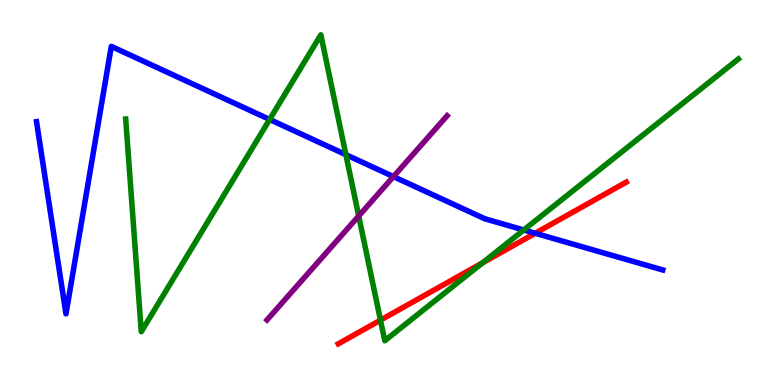[{'lines': ['blue', 'red'], 'intersections': [{'x': 6.91, 'y': 3.94}]}, {'lines': ['green', 'red'], 'intersections': [{'x': 4.91, 'y': 1.68}, {'x': 6.23, 'y': 3.17}]}, {'lines': ['purple', 'red'], 'intersections': []}, {'lines': ['blue', 'green'], 'intersections': [{'x': 3.48, 'y': 6.9}, {'x': 4.46, 'y': 5.98}, {'x': 6.76, 'y': 4.03}]}, {'lines': ['blue', 'purple'], 'intersections': [{'x': 5.08, 'y': 5.41}]}, {'lines': ['green', 'purple'], 'intersections': [{'x': 4.63, 'y': 4.39}]}]